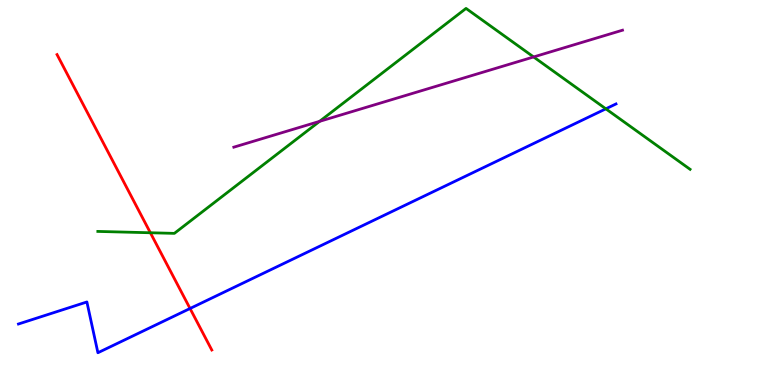[{'lines': ['blue', 'red'], 'intersections': [{'x': 2.45, 'y': 1.99}]}, {'lines': ['green', 'red'], 'intersections': [{'x': 1.94, 'y': 3.95}]}, {'lines': ['purple', 'red'], 'intersections': []}, {'lines': ['blue', 'green'], 'intersections': [{'x': 7.82, 'y': 7.17}]}, {'lines': ['blue', 'purple'], 'intersections': []}, {'lines': ['green', 'purple'], 'intersections': [{'x': 4.12, 'y': 6.85}, {'x': 6.89, 'y': 8.52}]}]